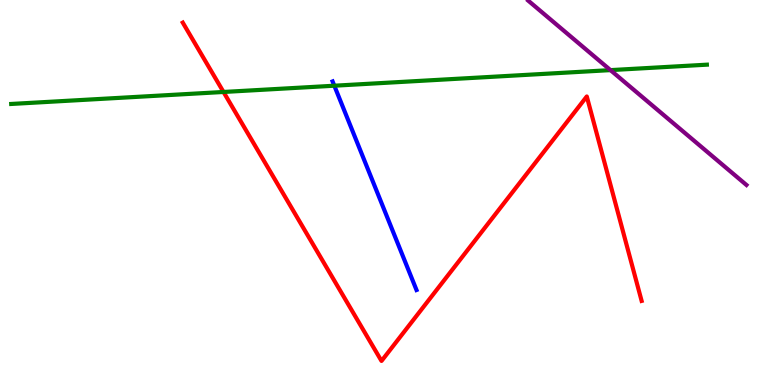[{'lines': ['blue', 'red'], 'intersections': []}, {'lines': ['green', 'red'], 'intersections': [{'x': 2.88, 'y': 7.61}]}, {'lines': ['purple', 'red'], 'intersections': []}, {'lines': ['blue', 'green'], 'intersections': [{'x': 4.31, 'y': 7.77}]}, {'lines': ['blue', 'purple'], 'intersections': []}, {'lines': ['green', 'purple'], 'intersections': [{'x': 7.88, 'y': 8.18}]}]